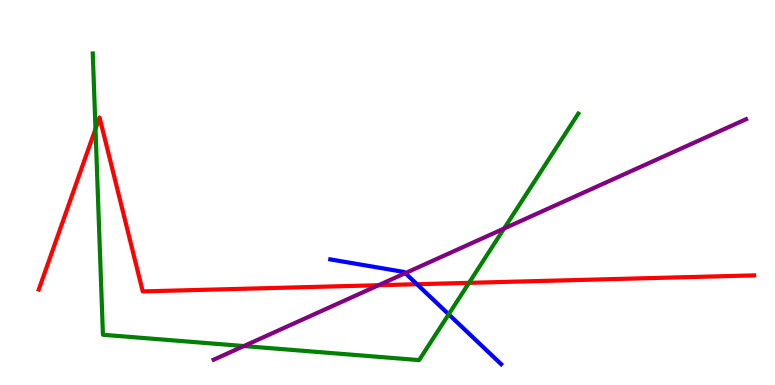[{'lines': ['blue', 'red'], 'intersections': [{'x': 5.38, 'y': 2.62}]}, {'lines': ['green', 'red'], 'intersections': [{'x': 1.23, 'y': 6.65}, {'x': 6.05, 'y': 2.65}]}, {'lines': ['purple', 'red'], 'intersections': [{'x': 4.88, 'y': 2.59}]}, {'lines': ['blue', 'green'], 'intersections': [{'x': 5.79, 'y': 1.84}]}, {'lines': ['blue', 'purple'], 'intersections': [{'x': 5.23, 'y': 2.91}]}, {'lines': ['green', 'purple'], 'intersections': [{'x': 3.15, 'y': 1.01}, {'x': 6.5, 'y': 4.06}]}]